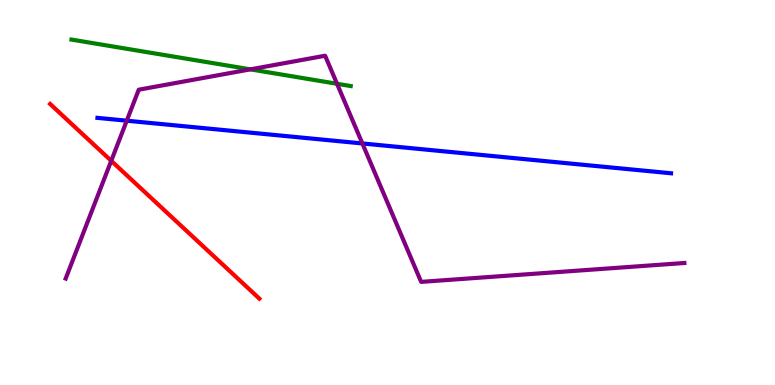[{'lines': ['blue', 'red'], 'intersections': []}, {'lines': ['green', 'red'], 'intersections': []}, {'lines': ['purple', 'red'], 'intersections': [{'x': 1.44, 'y': 5.82}]}, {'lines': ['blue', 'green'], 'intersections': []}, {'lines': ['blue', 'purple'], 'intersections': [{'x': 1.64, 'y': 6.87}, {'x': 4.68, 'y': 6.27}]}, {'lines': ['green', 'purple'], 'intersections': [{'x': 3.23, 'y': 8.2}, {'x': 4.35, 'y': 7.82}]}]